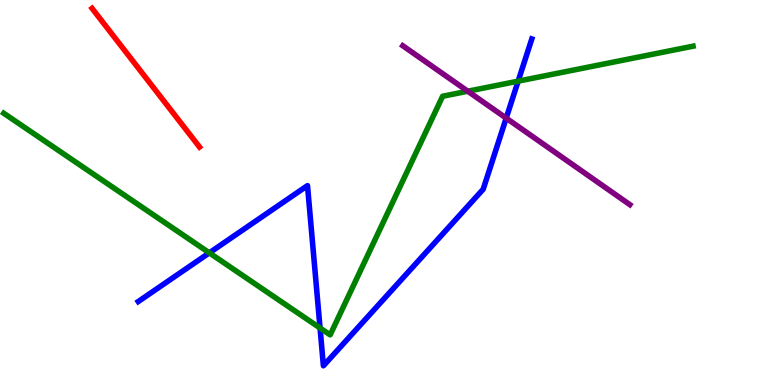[{'lines': ['blue', 'red'], 'intersections': []}, {'lines': ['green', 'red'], 'intersections': []}, {'lines': ['purple', 'red'], 'intersections': []}, {'lines': ['blue', 'green'], 'intersections': [{'x': 2.7, 'y': 3.43}, {'x': 4.13, 'y': 1.48}, {'x': 6.69, 'y': 7.89}]}, {'lines': ['blue', 'purple'], 'intersections': [{'x': 6.53, 'y': 6.93}]}, {'lines': ['green', 'purple'], 'intersections': [{'x': 6.04, 'y': 7.63}]}]